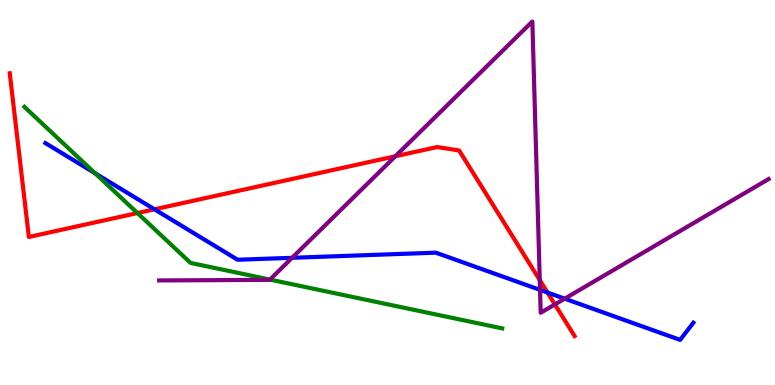[{'lines': ['blue', 'red'], 'intersections': [{'x': 1.99, 'y': 4.56}, {'x': 7.06, 'y': 2.4}]}, {'lines': ['green', 'red'], 'intersections': [{'x': 1.77, 'y': 4.47}]}, {'lines': ['purple', 'red'], 'intersections': [{'x': 5.1, 'y': 5.94}, {'x': 6.96, 'y': 2.72}, {'x': 7.16, 'y': 2.09}]}, {'lines': ['blue', 'green'], 'intersections': [{'x': 1.23, 'y': 5.5}]}, {'lines': ['blue', 'purple'], 'intersections': [{'x': 3.77, 'y': 3.3}, {'x': 6.97, 'y': 2.47}, {'x': 7.29, 'y': 2.24}]}, {'lines': ['green', 'purple'], 'intersections': [{'x': 3.48, 'y': 2.74}]}]